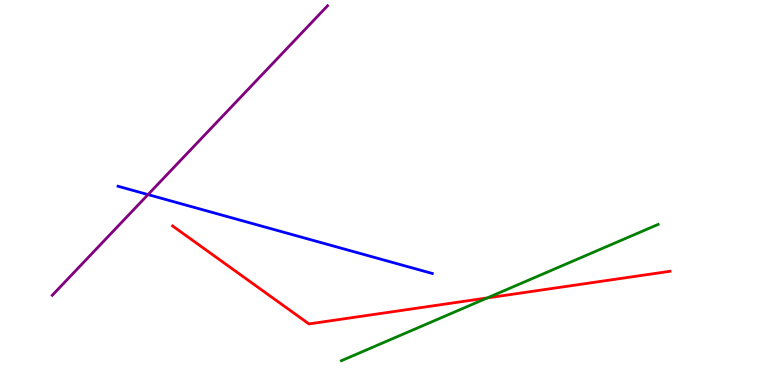[{'lines': ['blue', 'red'], 'intersections': []}, {'lines': ['green', 'red'], 'intersections': [{'x': 6.29, 'y': 2.26}]}, {'lines': ['purple', 'red'], 'intersections': []}, {'lines': ['blue', 'green'], 'intersections': []}, {'lines': ['blue', 'purple'], 'intersections': [{'x': 1.91, 'y': 4.95}]}, {'lines': ['green', 'purple'], 'intersections': []}]